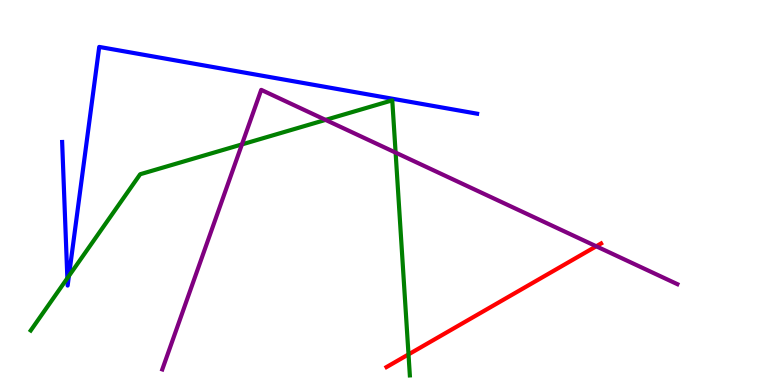[{'lines': ['blue', 'red'], 'intersections': []}, {'lines': ['green', 'red'], 'intersections': [{'x': 5.27, 'y': 0.795}]}, {'lines': ['purple', 'red'], 'intersections': [{'x': 7.69, 'y': 3.6}]}, {'lines': ['blue', 'green'], 'intersections': [{'x': 0.869, 'y': 2.77}, {'x': 0.889, 'y': 2.83}]}, {'lines': ['blue', 'purple'], 'intersections': []}, {'lines': ['green', 'purple'], 'intersections': [{'x': 3.12, 'y': 6.25}, {'x': 4.2, 'y': 6.89}, {'x': 5.1, 'y': 6.04}]}]